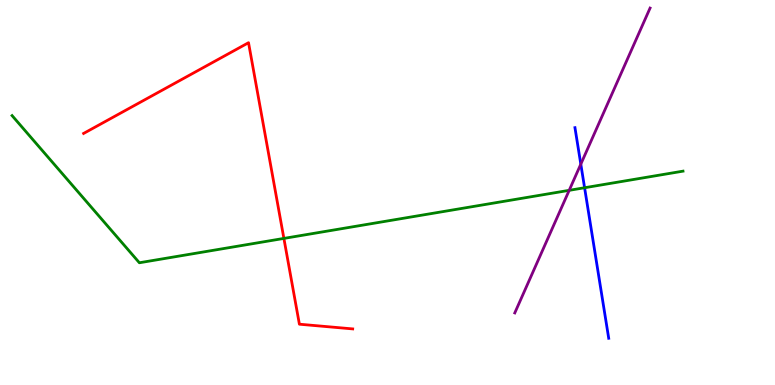[{'lines': ['blue', 'red'], 'intersections': []}, {'lines': ['green', 'red'], 'intersections': [{'x': 3.66, 'y': 3.81}]}, {'lines': ['purple', 'red'], 'intersections': []}, {'lines': ['blue', 'green'], 'intersections': [{'x': 7.54, 'y': 5.12}]}, {'lines': ['blue', 'purple'], 'intersections': [{'x': 7.49, 'y': 5.74}]}, {'lines': ['green', 'purple'], 'intersections': [{'x': 7.34, 'y': 5.06}]}]